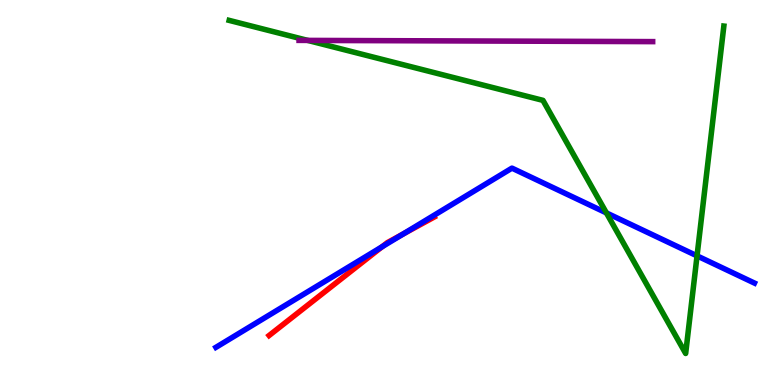[{'lines': ['blue', 'red'], 'intersections': [{'x': 4.93, 'y': 3.59}, {'x': 5.2, 'y': 3.92}]}, {'lines': ['green', 'red'], 'intersections': []}, {'lines': ['purple', 'red'], 'intersections': []}, {'lines': ['blue', 'green'], 'intersections': [{'x': 7.82, 'y': 4.47}, {'x': 8.99, 'y': 3.35}]}, {'lines': ['blue', 'purple'], 'intersections': []}, {'lines': ['green', 'purple'], 'intersections': [{'x': 3.97, 'y': 8.95}]}]